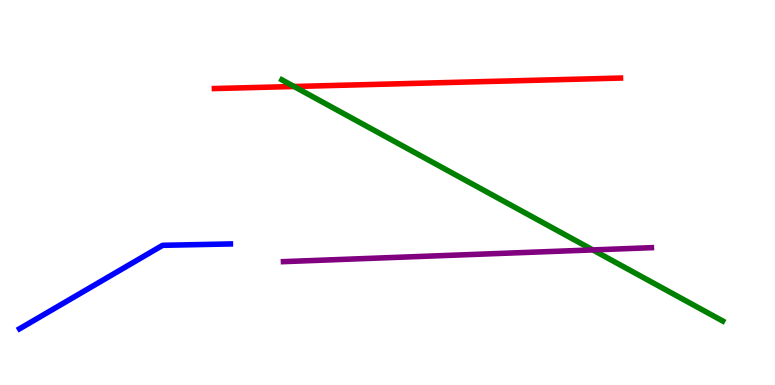[{'lines': ['blue', 'red'], 'intersections': []}, {'lines': ['green', 'red'], 'intersections': [{'x': 3.79, 'y': 7.75}]}, {'lines': ['purple', 'red'], 'intersections': []}, {'lines': ['blue', 'green'], 'intersections': []}, {'lines': ['blue', 'purple'], 'intersections': []}, {'lines': ['green', 'purple'], 'intersections': [{'x': 7.65, 'y': 3.51}]}]